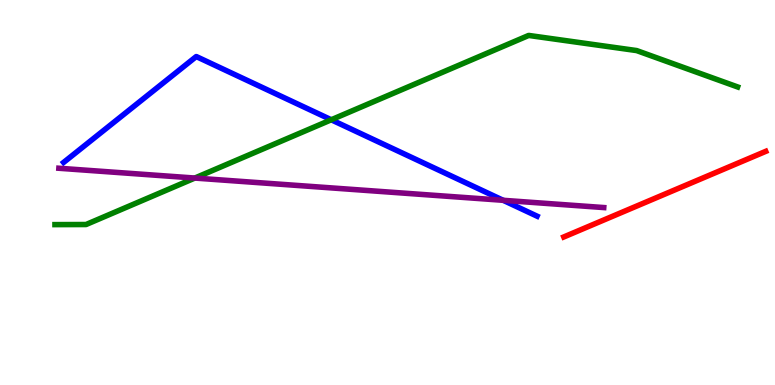[{'lines': ['blue', 'red'], 'intersections': []}, {'lines': ['green', 'red'], 'intersections': []}, {'lines': ['purple', 'red'], 'intersections': []}, {'lines': ['blue', 'green'], 'intersections': [{'x': 4.27, 'y': 6.89}]}, {'lines': ['blue', 'purple'], 'intersections': [{'x': 6.49, 'y': 4.8}]}, {'lines': ['green', 'purple'], 'intersections': [{'x': 2.51, 'y': 5.38}]}]